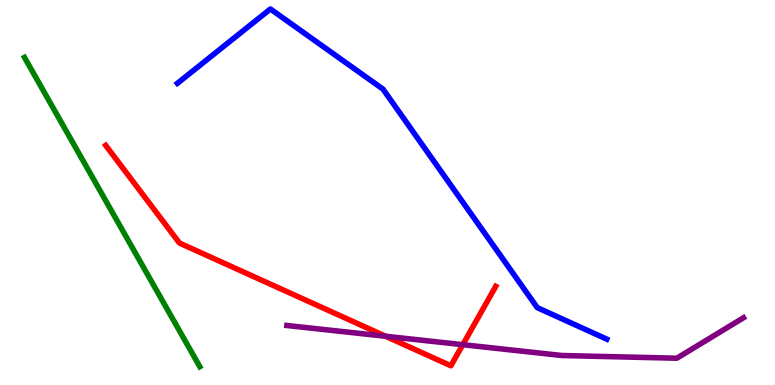[{'lines': ['blue', 'red'], 'intersections': []}, {'lines': ['green', 'red'], 'intersections': []}, {'lines': ['purple', 'red'], 'intersections': [{'x': 4.98, 'y': 1.27}, {'x': 5.97, 'y': 1.05}]}, {'lines': ['blue', 'green'], 'intersections': []}, {'lines': ['blue', 'purple'], 'intersections': []}, {'lines': ['green', 'purple'], 'intersections': []}]